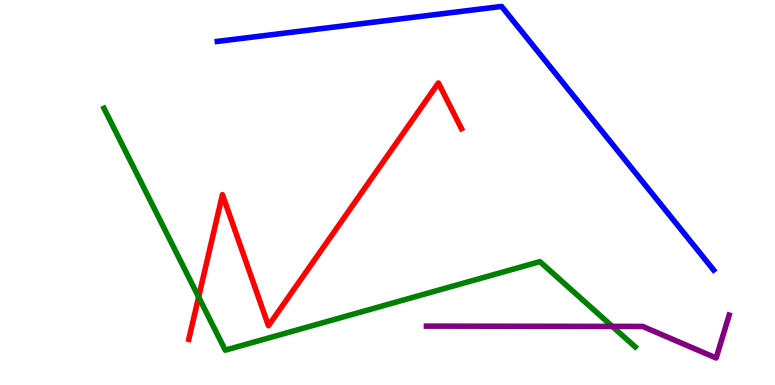[{'lines': ['blue', 'red'], 'intersections': []}, {'lines': ['green', 'red'], 'intersections': [{'x': 2.56, 'y': 2.29}]}, {'lines': ['purple', 'red'], 'intersections': []}, {'lines': ['blue', 'green'], 'intersections': []}, {'lines': ['blue', 'purple'], 'intersections': []}, {'lines': ['green', 'purple'], 'intersections': [{'x': 7.9, 'y': 1.52}]}]